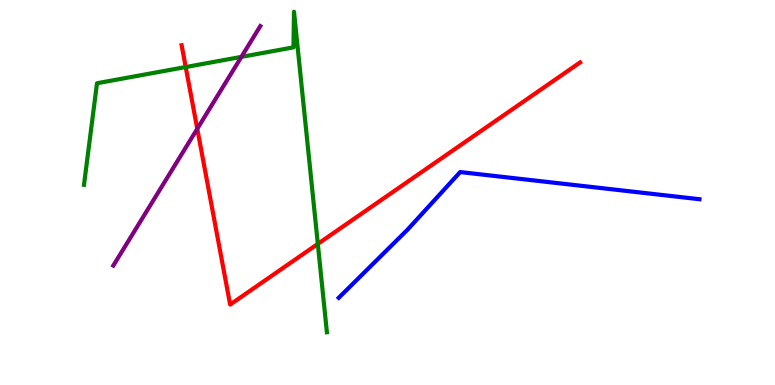[{'lines': ['blue', 'red'], 'intersections': []}, {'lines': ['green', 'red'], 'intersections': [{'x': 2.4, 'y': 8.26}, {'x': 4.1, 'y': 3.66}]}, {'lines': ['purple', 'red'], 'intersections': [{'x': 2.55, 'y': 6.65}]}, {'lines': ['blue', 'green'], 'intersections': []}, {'lines': ['blue', 'purple'], 'intersections': []}, {'lines': ['green', 'purple'], 'intersections': [{'x': 3.11, 'y': 8.52}]}]